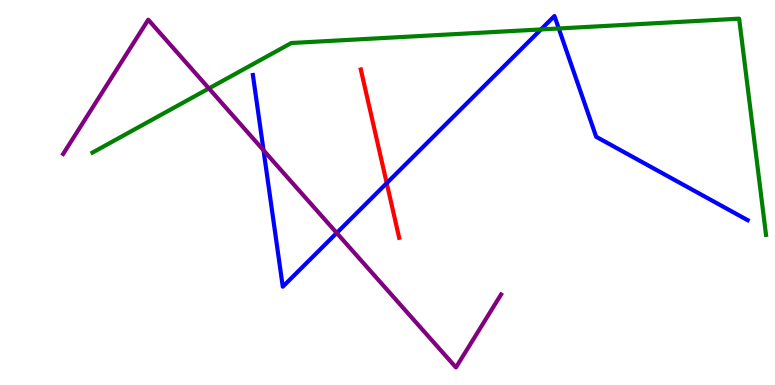[{'lines': ['blue', 'red'], 'intersections': [{'x': 4.99, 'y': 5.24}]}, {'lines': ['green', 'red'], 'intersections': []}, {'lines': ['purple', 'red'], 'intersections': []}, {'lines': ['blue', 'green'], 'intersections': [{'x': 6.98, 'y': 9.24}, {'x': 7.21, 'y': 9.26}]}, {'lines': ['blue', 'purple'], 'intersections': [{'x': 3.4, 'y': 6.1}, {'x': 4.34, 'y': 3.95}]}, {'lines': ['green', 'purple'], 'intersections': [{'x': 2.7, 'y': 7.7}]}]